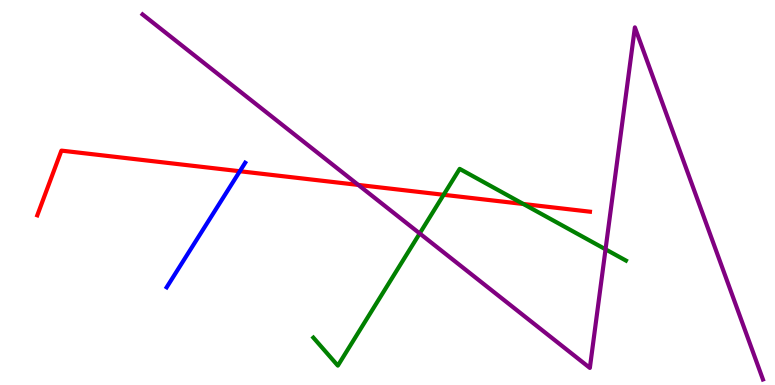[{'lines': ['blue', 'red'], 'intersections': [{'x': 3.09, 'y': 5.55}]}, {'lines': ['green', 'red'], 'intersections': [{'x': 5.72, 'y': 4.94}, {'x': 6.75, 'y': 4.7}]}, {'lines': ['purple', 'red'], 'intersections': [{'x': 4.62, 'y': 5.2}]}, {'lines': ['blue', 'green'], 'intersections': []}, {'lines': ['blue', 'purple'], 'intersections': []}, {'lines': ['green', 'purple'], 'intersections': [{'x': 5.42, 'y': 3.94}, {'x': 7.81, 'y': 3.52}]}]